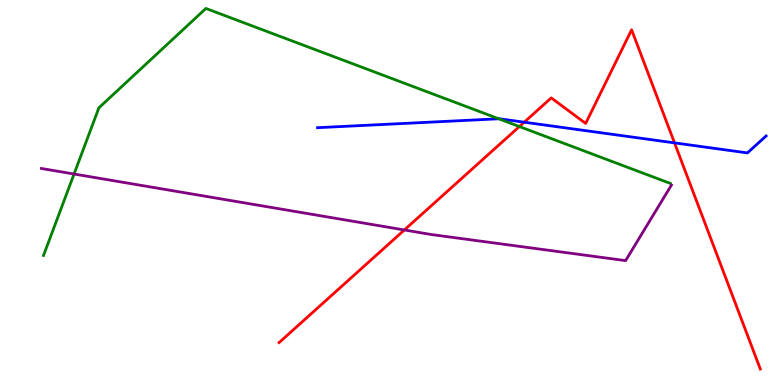[{'lines': ['blue', 'red'], 'intersections': [{'x': 6.76, 'y': 6.83}, {'x': 8.7, 'y': 6.29}]}, {'lines': ['green', 'red'], 'intersections': [{'x': 6.7, 'y': 6.71}]}, {'lines': ['purple', 'red'], 'intersections': [{'x': 5.22, 'y': 4.03}]}, {'lines': ['blue', 'green'], 'intersections': [{'x': 6.44, 'y': 6.91}]}, {'lines': ['blue', 'purple'], 'intersections': []}, {'lines': ['green', 'purple'], 'intersections': [{'x': 0.956, 'y': 5.48}]}]